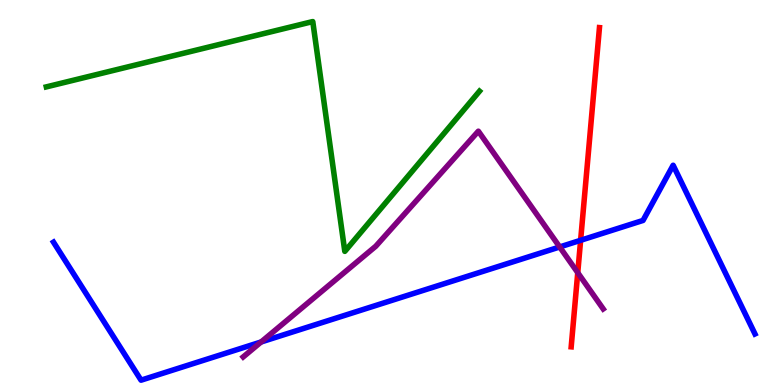[{'lines': ['blue', 'red'], 'intersections': [{'x': 7.49, 'y': 3.76}]}, {'lines': ['green', 'red'], 'intersections': []}, {'lines': ['purple', 'red'], 'intersections': [{'x': 7.45, 'y': 2.92}]}, {'lines': ['blue', 'green'], 'intersections': []}, {'lines': ['blue', 'purple'], 'intersections': [{'x': 3.37, 'y': 1.12}, {'x': 7.22, 'y': 3.59}]}, {'lines': ['green', 'purple'], 'intersections': []}]